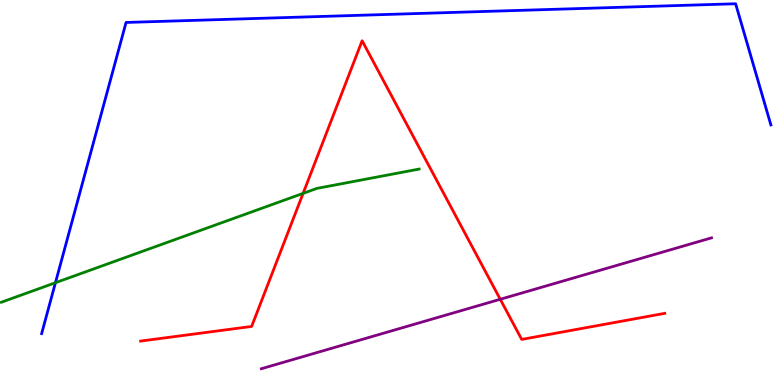[{'lines': ['blue', 'red'], 'intersections': []}, {'lines': ['green', 'red'], 'intersections': [{'x': 3.91, 'y': 4.98}]}, {'lines': ['purple', 'red'], 'intersections': [{'x': 6.45, 'y': 2.23}]}, {'lines': ['blue', 'green'], 'intersections': [{'x': 0.715, 'y': 2.66}]}, {'lines': ['blue', 'purple'], 'intersections': []}, {'lines': ['green', 'purple'], 'intersections': []}]